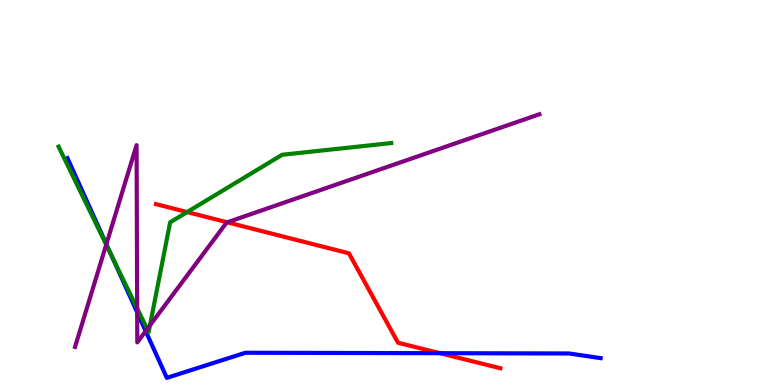[{'lines': ['blue', 'red'], 'intersections': [{'x': 5.68, 'y': 0.826}]}, {'lines': ['green', 'red'], 'intersections': [{'x': 2.41, 'y': 4.49}]}, {'lines': ['purple', 'red'], 'intersections': [{'x': 2.93, 'y': 4.23}]}, {'lines': ['blue', 'green'], 'intersections': [{'x': 1.44, 'y': 3.36}]}, {'lines': ['blue', 'purple'], 'intersections': [{'x': 1.37, 'y': 3.66}, {'x': 1.77, 'y': 1.89}, {'x': 1.88, 'y': 1.4}]}, {'lines': ['green', 'purple'], 'intersections': [{'x': 1.37, 'y': 3.64}, {'x': 1.77, 'y': 1.99}, {'x': 1.9, 'y': 1.45}, {'x': 1.93, 'y': 1.55}]}]